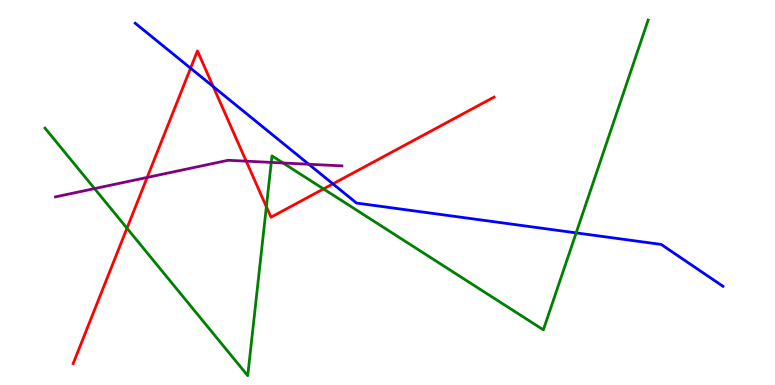[{'lines': ['blue', 'red'], 'intersections': [{'x': 2.46, 'y': 8.23}, {'x': 2.75, 'y': 7.75}, {'x': 4.3, 'y': 5.22}]}, {'lines': ['green', 'red'], 'intersections': [{'x': 1.64, 'y': 4.07}, {'x': 3.44, 'y': 4.63}, {'x': 4.17, 'y': 5.09}]}, {'lines': ['purple', 'red'], 'intersections': [{'x': 1.9, 'y': 5.39}, {'x': 3.18, 'y': 5.81}]}, {'lines': ['blue', 'green'], 'intersections': [{'x': 7.43, 'y': 3.95}]}, {'lines': ['blue', 'purple'], 'intersections': [{'x': 3.98, 'y': 5.73}]}, {'lines': ['green', 'purple'], 'intersections': [{'x': 1.22, 'y': 5.1}, {'x': 3.5, 'y': 5.78}, {'x': 3.65, 'y': 5.77}]}]